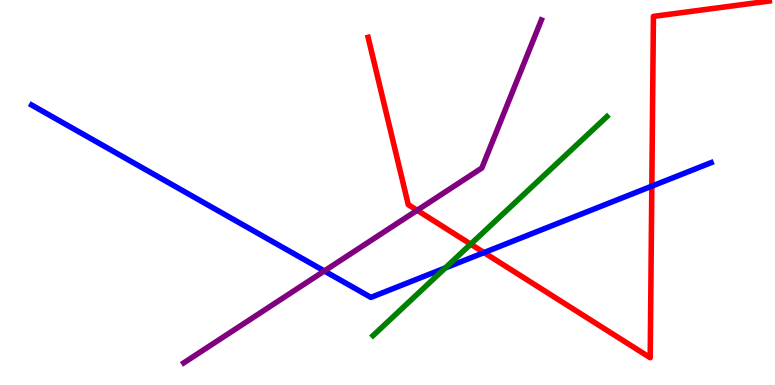[{'lines': ['blue', 'red'], 'intersections': [{'x': 6.25, 'y': 3.44}, {'x': 8.41, 'y': 5.17}]}, {'lines': ['green', 'red'], 'intersections': [{'x': 6.07, 'y': 3.66}]}, {'lines': ['purple', 'red'], 'intersections': [{'x': 5.38, 'y': 4.54}]}, {'lines': ['blue', 'green'], 'intersections': [{'x': 5.75, 'y': 3.04}]}, {'lines': ['blue', 'purple'], 'intersections': [{'x': 4.19, 'y': 2.96}]}, {'lines': ['green', 'purple'], 'intersections': []}]